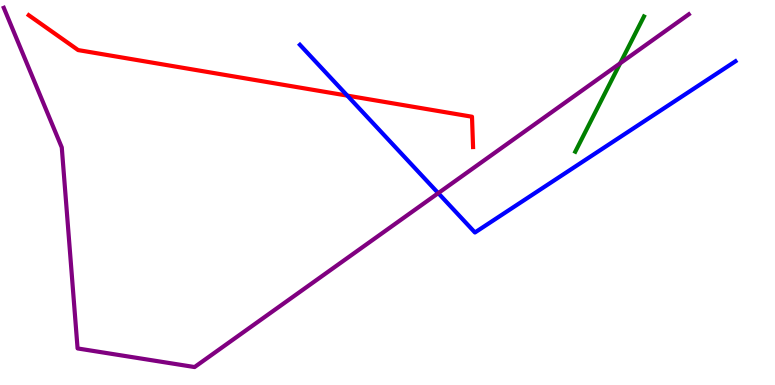[{'lines': ['blue', 'red'], 'intersections': [{'x': 4.48, 'y': 7.52}]}, {'lines': ['green', 'red'], 'intersections': []}, {'lines': ['purple', 'red'], 'intersections': []}, {'lines': ['blue', 'green'], 'intersections': []}, {'lines': ['blue', 'purple'], 'intersections': [{'x': 5.65, 'y': 4.98}]}, {'lines': ['green', 'purple'], 'intersections': [{'x': 8.0, 'y': 8.36}]}]